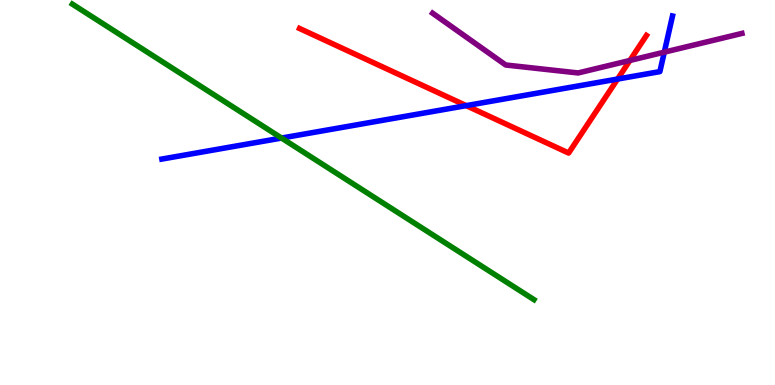[{'lines': ['blue', 'red'], 'intersections': [{'x': 6.02, 'y': 7.26}, {'x': 7.97, 'y': 7.95}]}, {'lines': ['green', 'red'], 'intersections': []}, {'lines': ['purple', 'red'], 'intersections': [{'x': 8.13, 'y': 8.43}]}, {'lines': ['blue', 'green'], 'intersections': [{'x': 3.63, 'y': 6.41}]}, {'lines': ['blue', 'purple'], 'intersections': [{'x': 8.57, 'y': 8.65}]}, {'lines': ['green', 'purple'], 'intersections': []}]